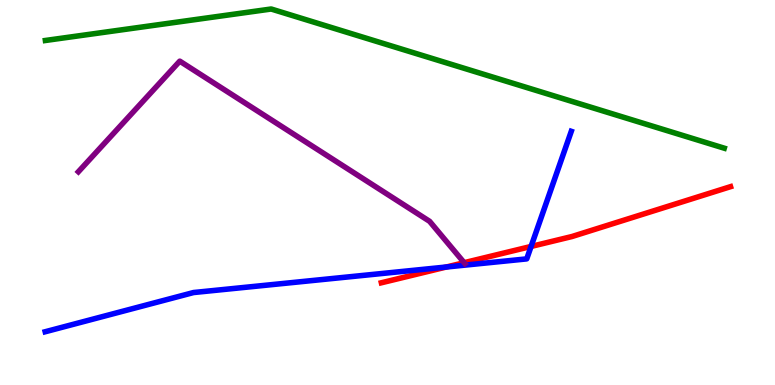[{'lines': ['blue', 'red'], 'intersections': [{'x': 5.76, 'y': 3.06}, {'x': 6.85, 'y': 3.6}]}, {'lines': ['green', 'red'], 'intersections': []}, {'lines': ['purple', 'red'], 'intersections': [{'x': 5.99, 'y': 3.18}]}, {'lines': ['blue', 'green'], 'intersections': []}, {'lines': ['blue', 'purple'], 'intersections': []}, {'lines': ['green', 'purple'], 'intersections': []}]